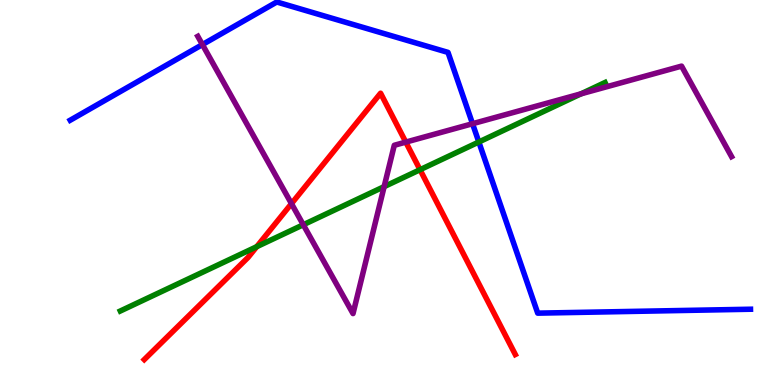[{'lines': ['blue', 'red'], 'intersections': []}, {'lines': ['green', 'red'], 'intersections': [{'x': 3.31, 'y': 3.59}, {'x': 5.42, 'y': 5.59}]}, {'lines': ['purple', 'red'], 'intersections': [{'x': 3.76, 'y': 4.71}, {'x': 5.24, 'y': 6.31}]}, {'lines': ['blue', 'green'], 'intersections': [{'x': 6.18, 'y': 6.31}]}, {'lines': ['blue', 'purple'], 'intersections': [{'x': 2.61, 'y': 8.84}, {'x': 6.1, 'y': 6.79}]}, {'lines': ['green', 'purple'], 'intersections': [{'x': 3.91, 'y': 4.16}, {'x': 4.96, 'y': 5.15}, {'x': 7.5, 'y': 7.56}]}]